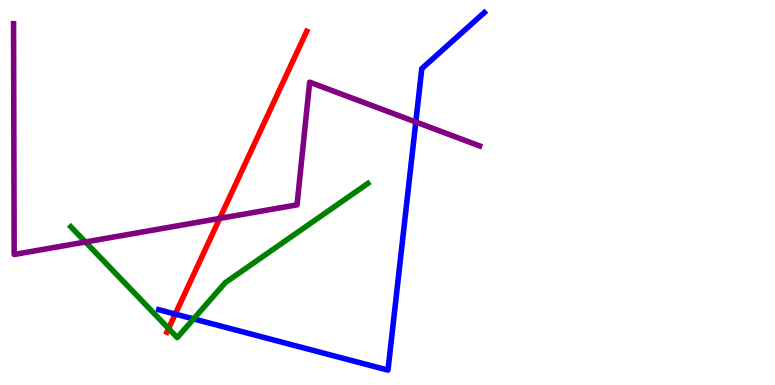[{'lines': ['blue', 'red'], 'intersections': [{'x': 2.26, 'y': 1.84}]}, {'lines': ['green', 'red'], 'intersections': [{'x': 2.17, 'y': 1.47}]}, {'lines': ['purple', 'red'], 'intersections': [{'x': 2.84, 'y': 4.33}]}, {'lines': ['blue', 'green'], 'intersections': [{'x': 2.5, 'y': 1.72}]}, {'lines': ['blue', 'purple'], 'intersections': [{'x': 5.37, 'y': 6.83}]}, {'lines': ['green', 'purple'], 'intersections': [{'x': 1.1, 'y': 3.71}]}]